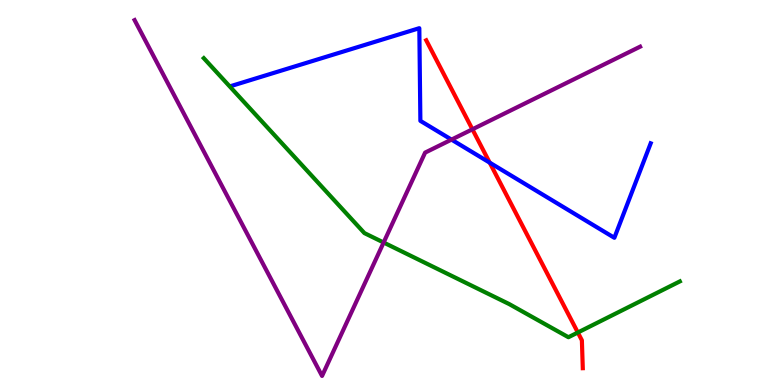[{'lines': ['blue', 'red'], 'intersections': [{'x': 6.32, 'y': 5.78}]}, {'lines': ['green', 'red'], 'intersections': [{'x': 7.46, 'y': 1.36}]}, {'lines': ['purple', 'red'], 'intersections': [{'x': 6.1, 'y': 6.64}]}, {'lines': ['blue', 'green'], 'intersections': []}, {'lines': ['blue', 'purple'], 'intersections': [{'x': 5.83, 'y': 6.37}]}, {'lines': ['green', 'purple'], 'intersections': [{'x': 4.95, 'y': 3.7}]}]